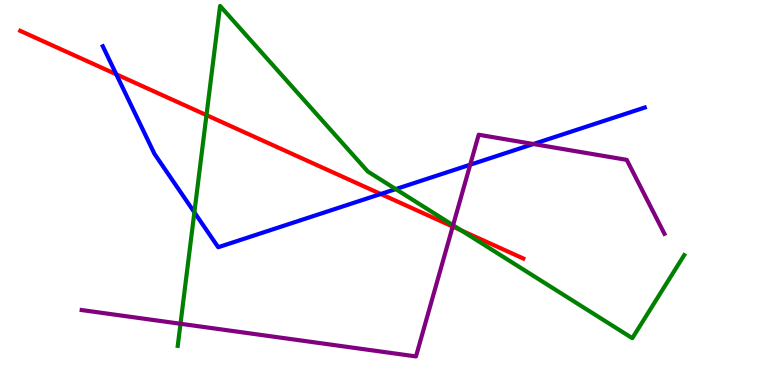[{'lines': ['blue', 'red'], 'intersections': [{'x': 1.5, 'y': 8.07}, {'x': 4.91, 'y': 4.96}]}, {'lines': ['green', 'red'], 'intersections': [{'x': 2.66, 'y': 7.01}, {'x': 5.95, 'y': 4.01}]}, {'lines': ['purple', 'red'], 'intersections': [{'x': 5.84, 'y': 4.12}]}, {'lines': ['blue', 'green'], 'intersections': [{'x': 2.51, 'y': 4.49}, {'x': 5.11, 'y': 5.09}]}, {'lines': ['blue', 'purple'], 'intersections': [{'x': 6.07, 'y': 5.72}, {'x': 6.88, 'y': 6.26}]}, {'lines': ['green', 'purple'], 'intersections': [{'x': 2.33, 'y': 1.59}, {'x': 5.85, 'y': 4.15}]}]